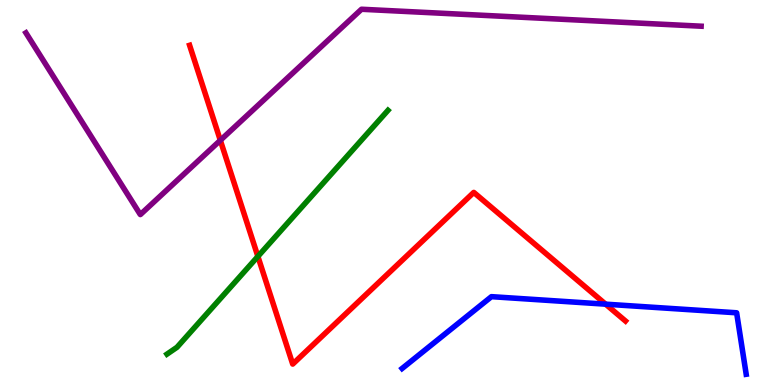[{'lines': ['blue', 'red'], 'intersections': [{'x': 7.81, 'y': 2.1}]}, {'lines': ['green', 'red'], 'intersections': [{'x': 3.33, 'y': 3.34}]}, {'lines': ['purple', 'red'], 'intersections': [{'x': 2.84, 'y': 6.36}]}, {'lines': ['blue', 'green'], 'intersections': []}, {'lines': ['blue', 'purple'], 'intersections': []}, {'lines': ['green', 'purple'], 'intersections': []}]